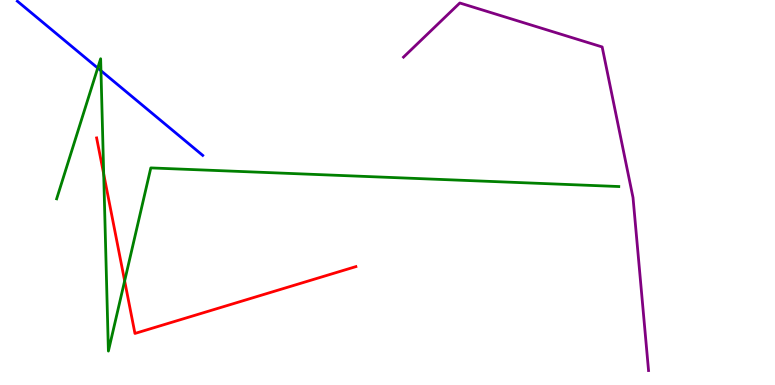[{'lines': ['blue', 'red'], 'intersections': []}, {'lines': ['green', 'red'], 'intersections': [{'x': 1.34, 'y': 5.48}, {'x': 1.61, 'y': 2.7}]}, {'lines': ['purple', 'red'], 'intersections': []}, {'lines': ['blue', 'green'], 'intersections': [{'x': 1.26, 'y': 8.23}, {'x': 1.3, 'y': 8.16}]}, {'lines': ['blue', 'purple'], 'intersections': []}, {'lines': ['green', 'purple'], 'intersections': []}]